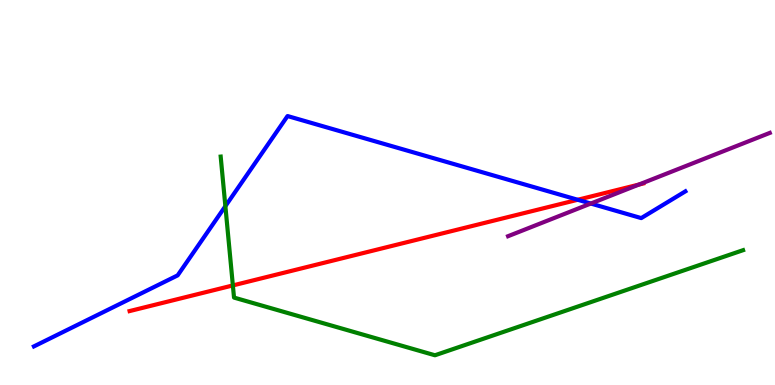[{'lines': ['blue', 'red'], 'intersections': [{'x': 7.45, 'y': 4.81}]}, {'lines': ['green', 'red'], 'intersections': [{'x': 3.0, 'y': 2.59}]}, {'lines': ['purple', 'red'], 'intersections': [{'x': 8.24, 'y': 5.21}]}, {'lines': ['blue', 'green'], 'intersections': [{'x': 2.91, 'y': 4.64}]}, {'lines': ['blue', 'purple'], 'intersections': [{'x': 7.62, 'y': 4.71}]}, {'lines': ['green', 'purple'], 'intersections': []}]